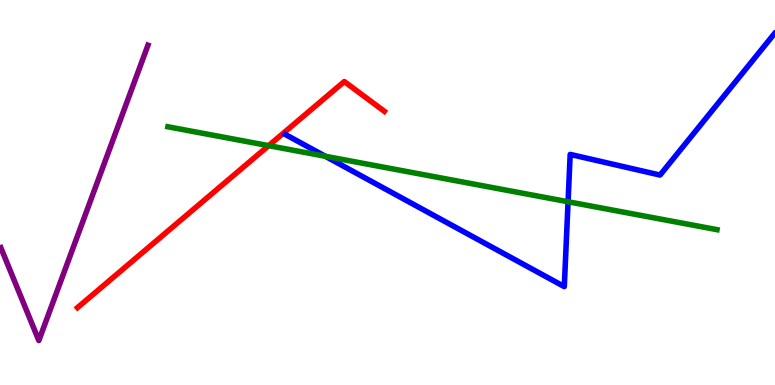[{'lines': ['blue', 'red'], 'intersections': []}, {'lines': ['green', 'red'], 'intersections': [{'x': 3.47, 'y': 6.22}]}, {'lines': ['purple', 'red'], 'intersections': []}, {'lines': ['blue', 'green'], 'intersections': [{'x': 4.2, 'y': 5.94}, {'x': 7.33, 'y': 4.76}]}, {'lines': ['blue', 'purple'], 'intersections': []}, {'lines': ['green', 'purple'], 'intersections': []}]